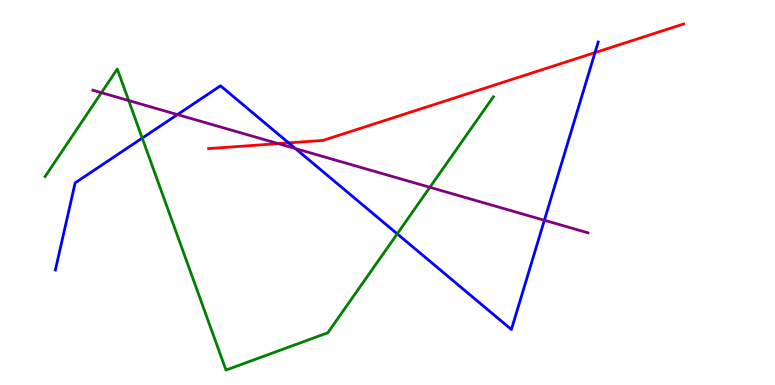[{'lines': ['blue', 'red'], 'intersections': [{'x': 3.72, 'y': 6.29}, {'x': 7.68, 'y': 8.63}]}, {'lines': ['green', 'red'], 'intersections': []}, {'lines': ['purple', 'red'], 'intersections': [{'x': 3.59, 'y': 6.27}]}, {'lines': ['blue', 'green'], 'intersections': [{'x': 1.84, 'y': 6.41}, {'x': 5.13, 'y': 3.93}]}, {'lines': ['blue', 'purple'], 'intersections': [{'x': 2.29, 'y': 7.02}, {'x': 3.81, 'y': 6.14}, {'x': 7.02, 'y': 4.28}]}, {'lines': ['green', 'purple'], 'intersections': [{'x': 1.31, 'y': 7.59}, {'x': 1.66, 'y': 7.39}, {'x': 5.55, 'y': 5.14}]}]